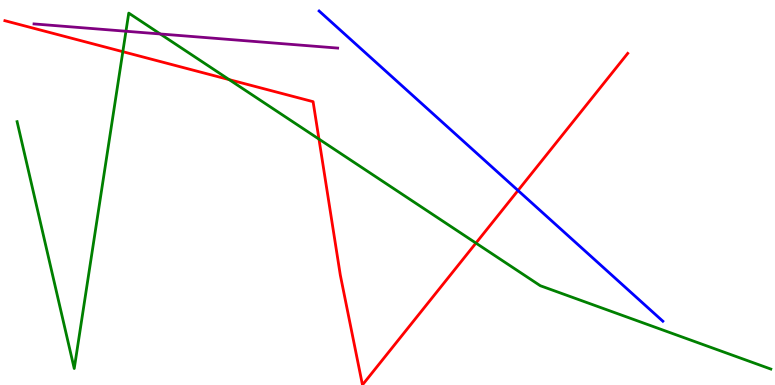[{'lines': ['blue', 'red'], 'intersections': [{'x': 6.68, 'y': 5.05}]}, {'lines': ['green', 'red'], 'intersections': [{'x': 1.58, 'y': 8.66}, {'x': 2.96, 'y': 7.93}, {'x': 4.12, 'y': 6.39}, {'x': 6.14, 'y': 3.69}]}, {'lines': ['purple', 'red'], 'intersections': []}, {'lines': ['blue', 'green'], 'intersections': []}, {'lines': ['blue', 'purple'], 'intersections': []}, {'lines': ['green', 'purple'], 'intersections': [{'x': 1.63, 'y': 9.19}, {'x': 2.07, 'y': 9.12}]}]